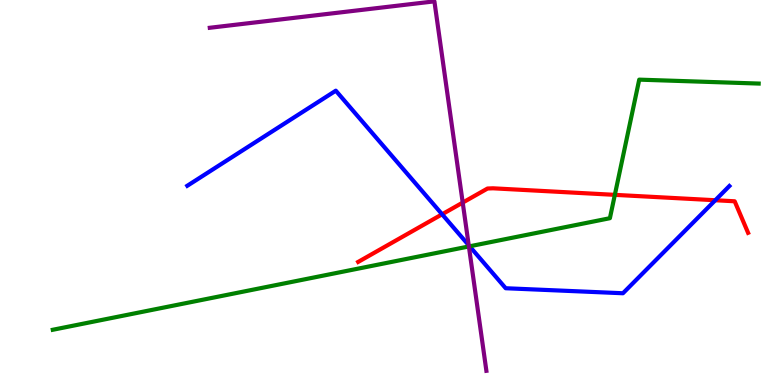[{'lines': ['blue', 'red'], 'intersections': [{'x': 5.7, 'y': 4.43}, {'x': 9.23, 'y': 4.8}]}, {'lines': ['green', 'red'], 'intersections': [{'x': 7.93, 'y': 4.94}]}, {'lines': ['purple', 'red'], 'intersections': [{'x': 5.97, 'y': 4.74}]}, {'lines': ['blue', 'green'], 'intersections': [{'x': 6.06, 'y': 3.6}]}, {'lines': ['blue', 'purple'], 'intersections': [{'x': 6.05, 'y': 3.63}]}, {'lines': ['green', 'purple'], 'intersections': [{'x': 6.05, 'y': 3.6}]}]